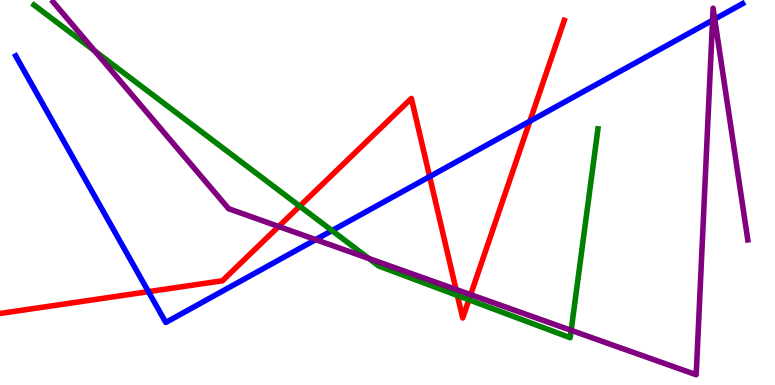[{'lines': ['blue', 'red'], 'intersections': [{'x': 1.92, 'y': 2.42}, {'x': 5.54, 'y': 5.41}, {'x': 6.84, 'y': 6.85}]}, {'lines': ['green', 'red'], 'intersections': [{'x': 3.87, 'y': 4.65}, {'x': 5.9, 'y': 2.33}, {'x': 6.05, 'y': 2.21}]}, {'lines': ['purple', 'red'], 'intersections': [{'x': 3.6, 'y': 4.12}, {'x': 5.88, 'y': 2.48}, {'x': 6.07, 'y': 2.35}]}, {'lines': ['blue', 'green'], 'intersections': [{'x': 4.28, 'y': 4.01}]}, {'lines': ['blue', 'purple'], 'intersections': [{'x': 4.07, 'y': 3.78}, {'x': 9.19, 'y': 9.47}, {'x': 9.22, 'y': 9.51}]}, {'lines': ['green', 'purple'], 'intersections': [{'x': 1.22, 'y': 8.68}, {'x': 4.76, 'y': 3.29}, {'x': 7.37, 'y': 1.42}]}]